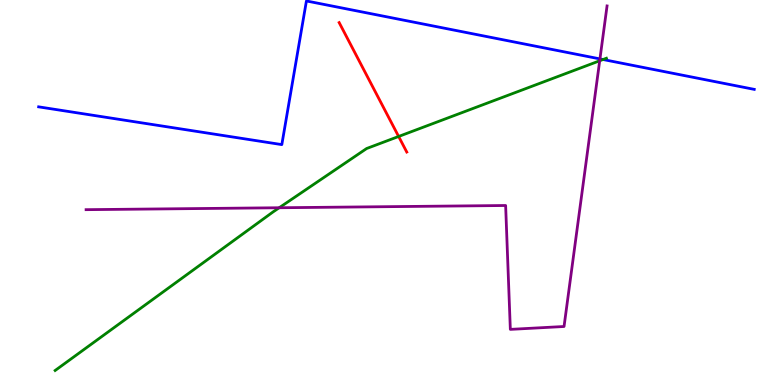[{'lines': ['blue', 'red'], 'intersections': []}, {'lines': ['green', 'red'], 'intersections': [{'x': 5.14, 'y': 6.46}]}, {'lines': ['purple', 'red'], 'intersections': []}, {'lines': ['blue', 'green'], 'intersections': [{'x': 7.78, 'y': 8.45}]}, {'lines': ['blue', 'purple'], 'intersections': [{'x': 7.74, 'y': 8.47}]}, {'lines': ['green', 'purple'], 'intersections': [{'x': 3.6, 'y': 4.6}, {'x': 7.74, 'y': 8.42}]}]